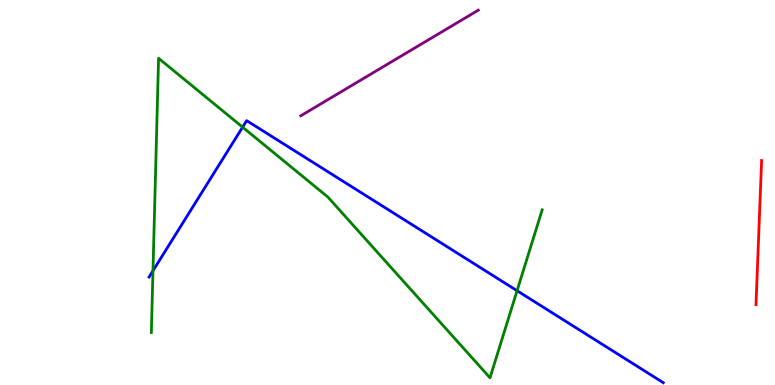[{'lines': ['blue', 'red'], 'intersections': []}, {'lines': ['green', 'red'], 'intersections': []}, {'lines': ['purple', 'red'], 'intersections': []}, {'lines': ['blue', 'green'], 'intersections': [{'x': 1.97, 'y': 2.97}, {'x': 3.13, 'y': 6.7}, {'x': 6.67, 'y': 2.45}]}, {'lines': ['blue', 'purple'], 'intersections': []}, {'lines': ['green', 'purple'], 'intersections': []}]